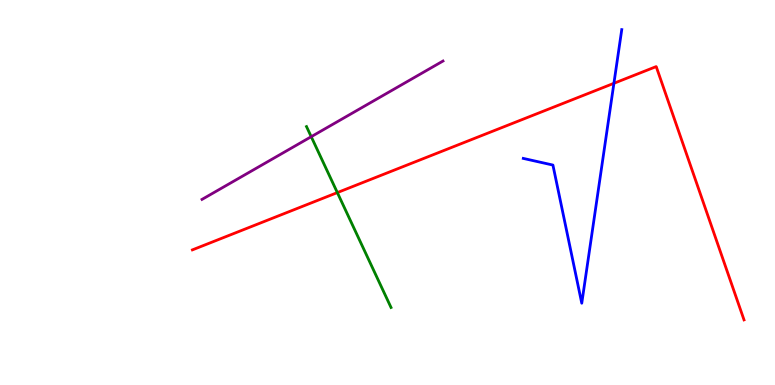[{'lines': ['blue', 'red'], 'intersections': [{'x': 7.92, 'y': 7.84}]}, {'lines': ['green', 'red'], 'intersections': [{'x': 4.35, 'y': 5.0}]}, {'lines': ['purple', 'red'], 'intersections': []}, {'lines': ['blue', 'green'], 'intersections': []}, {'lines': ['blue', 'purple'], 'intersections': []}, {'lines': ['green', 'purple'], 'intersections': [{'x': 4.02, 'y': 6.45}]}]